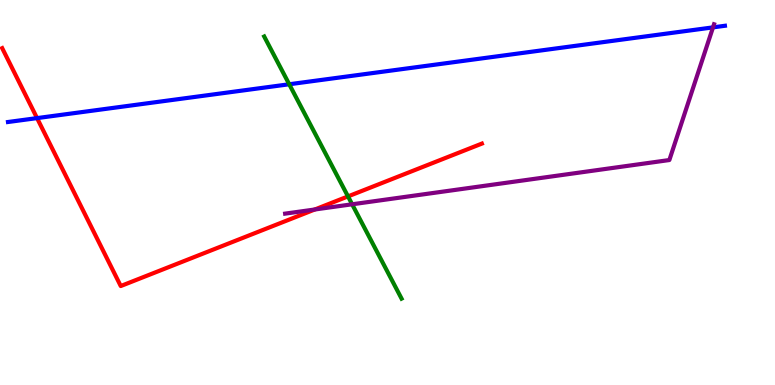[{'lines': ['blue', 'red'], 'intersections': [{'x': 0.478, 'y': 6.93}]}, {'lines': ['green', 'red'], 'intersections': [{'x': 4.49, 'y': 4.9}]}, {'lines': ['purple', 'red'], 'intersections': [{'x': 4.06, 'y': 4.56}]}, {'lines': ['blue', 'green'], 'intersections': [{'x': 3.73, 'y': 7.81}]}, {'lines': ['blue', 'purple'], 'intersections': [{'x': 9.2, 'y': 9.29}]}, {'lines': ['green', 'purple'], 'intersections': [{'x': 4.54, 'y': 4.69}]}]